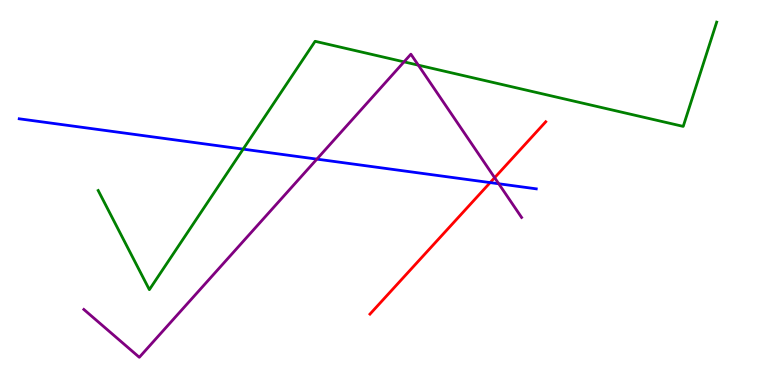[{'lines': ['blue', 'red'], 'intersections': [{'x': 6.32, 'y': 5.26}]}, {'lines': ['green', 'red'], 'intersections': []}, {'lines': ['purple', 'red'], 'intersections': [{'x': 6.38, 'y': 5.38}]}, {'lines': ['blue', 'green'], 'intersections': [{'x': 3.14, 'y': 6.13}]}, {'lines': ['blue', 'purple'], 'intersections': [{'x': 4.09, 'y': 5.87}, {'x': 6.44, 'y': 5.23}]}, {'lines': ['green', 'purple'], 'intersections': [{'x': 5.21, 'y': 8.39}, {'x': 5.4, 'y': 8.31}]}]